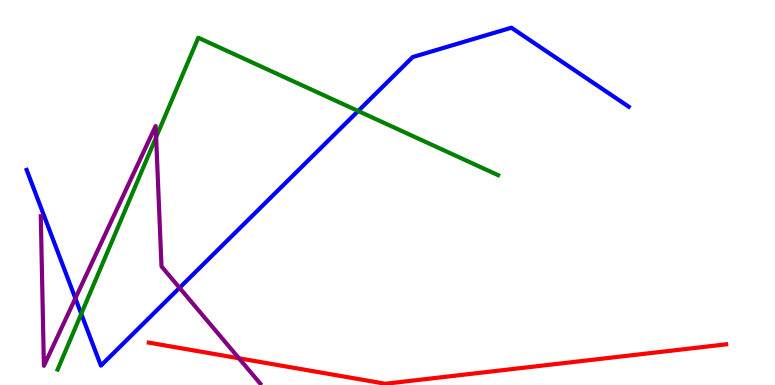[{'lines': ['blue', 'red'], 'intersections': []}, {'lines': ['green', 'red'], 'intersections': []}, {'lines': ['purple', 'red'], 'intersections': [{'x': 3.08, 'y': 0.694}]}, {'lines': ['blue', 'green'], 'intersections': [{'x': 1.05, 'y': 1.85}, {'x': 4.62, 'y': 7.12}]}, {'lines': ['blue', 'purple'], 'intersections': [{'x': 0.972, 'y': 2.25}, {'x': 2.32, 'y': 2.52}]}, {'lines': ['green', 'purple'], 'intersections': [{'x': 2.01, 'y': 6.44}]}]